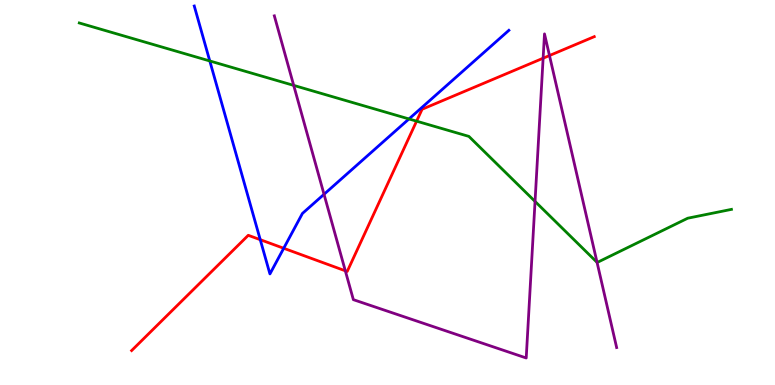[{'lines': ['blue', 'red'], 'intersections': [{'x': 3.36, 'y': 3.77}, {'x': 3.66, 'y': 3.55}]}, {'lines': ['green', 'red'], 'intersections': [{'x': 5.38, 'y': 6.85}]}, {'lines': ['purple', 'red'], 'intersections': [{'x': 4.46, 'y': 2.97}, {'x': 7.01, 'y': 8.49}, {'x': 7.09, 'y': 8.56}]}, {'lines': ['blue', 'green'], 'intersections': [{'x': 2.71, 'y': 8.42}, {'x': 5.28, 'y': 6.91}]}, {'lines': ['blue', 'purple'], 'intersections': [{'x': 4.18, 'y': 4.95}]}, {'lines': ['green', 'purple'], 'intersections': [{'x': 3.79, 'y': 7.78}, {'x': 6.9, 'y': 4.77}, {'x': 7.7, 'y': 3.19}]}]